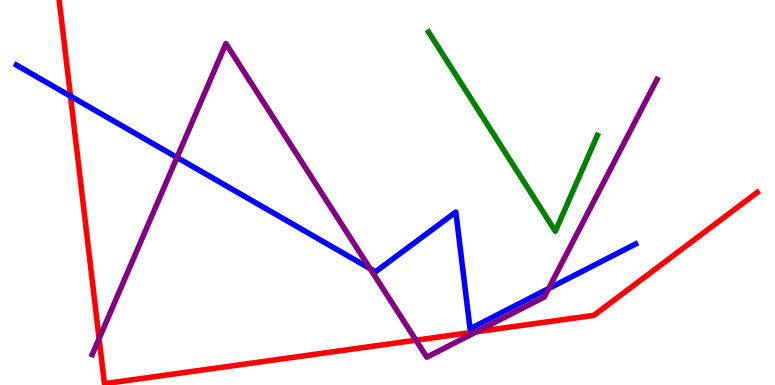[{'lines': ['blue', 'red'], 'intersections': [{'x': 0.91, 'y': 7.5}]}, {'lines': ['green', 'red'], 'intersections': []}, {'lines': ['purple', 'red'], 'intersections': [{'x': 1.28, 'y': 1.2}, {'x': 5.37, 'y': 1.16}, {'x': 6.15, 'y': 1.38}]}, {'lines': ['blue', 'green'], 'intersections': []}, {'lines': ['blue', 'purple'], 'intersections': [{'x': 2.28, 'y': 5.91}, {'x': 4.78, 'y': 3.02}, {'x': 7.08, 'y': 2.5}]}, {'lines': ['green', 'purple'], 'intersections': []}]